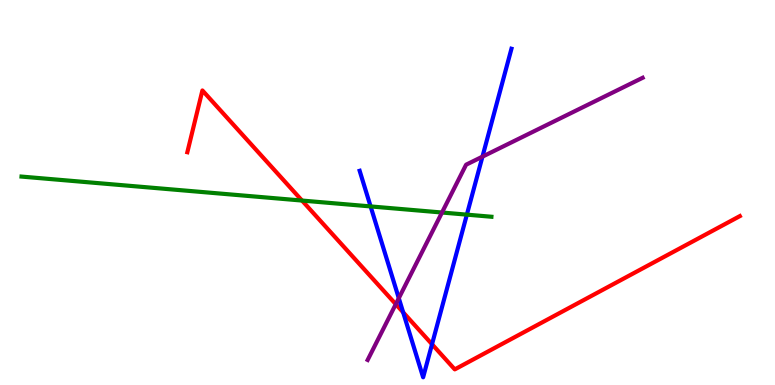[{'lines': ['blue', 'red'], 'intersections': [{'x': 5.2, 'y': 1.89}, {'x': 5.57, 'y': 1.06}]}, {'lines': ['green', 'red'], 'intersections': [{'x': 3.9, 'y': 4.79}]}, {'lines': ['purple', 'red'], 'intersections': [{'x': 5.11, 'y': 2.1}]}, {'lines': ['blue', 'green'], 'intersections': [{'x': 4.78, 'y': 4.64}, {'x': 6.02, 'y': 4.42}]}, {'lines': ['blue', 'purple'], 'intersections': [{'x': 5.15, 'y': 2.26}, {'x': 6.23, 'y': 5.93}]}, {'lines': ['green', 'purple'], 'intersections': [{'x': 5.7, 'y': 4.48}]}]